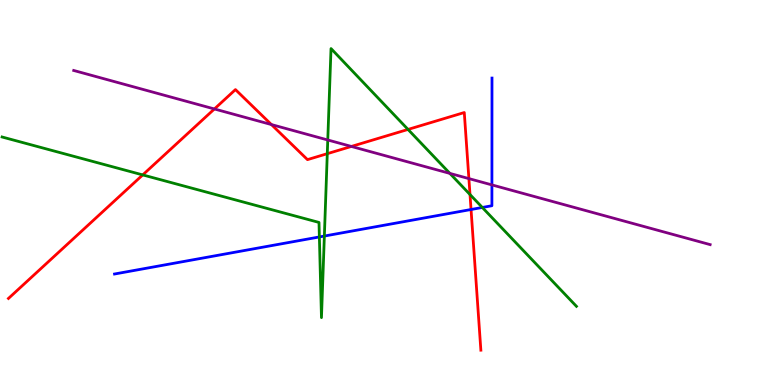[{'lines': ['blue', 'red'], 'intersections': [{'x': 6.08, 'y': 4.56}]}, {'lines': ['green', 'red'], 'intersections': [{'x': 1.84, 'y': 5.46}, {'x': 4.22, 'y': 6.01}, {'x': 5.26, 'y': 6.64}, {'x': 6.06, 'y': 4.95}]}, {'lines': ['purple', 'red'], 'intersections': [{'x': 2.77, 'y': 7.17}, {'x': 3.5, 'y': 6.76}, {'x': 4.53, 'y': 6.2}, {'x': 6.05, 'y': 5.36}]}, {'lines': ['blue', 'green'], 'intersections': [{'x': 4.12, 'y': 3.85}, {'x': 4.19, 'y': 3.87}, {'x': 6.22, 'y': 4.61}]}, {'lines': ['blue', 'purple'], 'intersections': [{'x': 6.35, 'y': 5.2}]}, {'lines': ['green', 'purple'], 'intersections': [{'x': 4.23, 'y': 6.36}, {'x': 5.8, 'y': 5.5}]}]